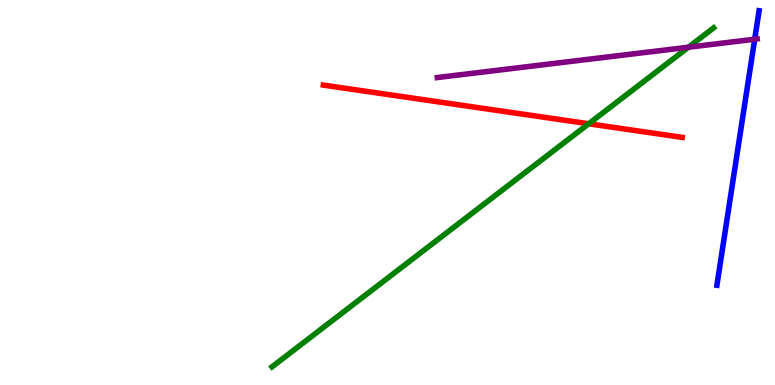[{'lines': ['blue', 'red'], 'intersections': []}, {'lines': ['green', 'red'], 'intersections': [{'x': 7.6, 'y': 6.79}]}, {'lines': ['purple', 'red'], 'intersections': []}, {'lines': ['blue', 'green'], 'intersections': []}, {'lines': ['blue', 'purple'], 'intersections': [{'x': 9.74, 'y': 8.98}]}, {'lines': ['green', 'purple'], 'intersections': [{'x': 8.88, 'y': 8.77}]}]